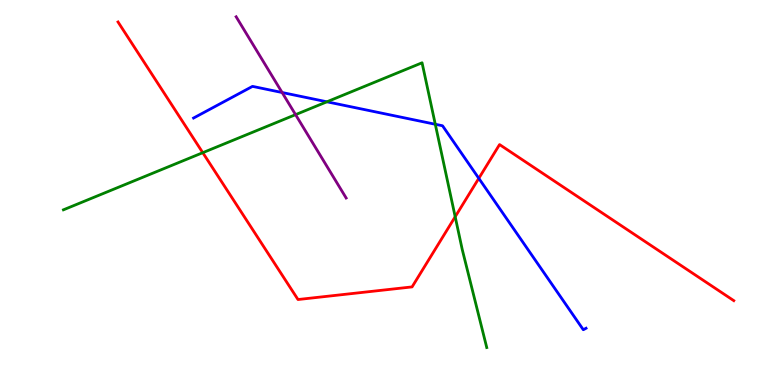[{'lines': ['blue', 'red'], 'intersections': [{'x': 6.18, 'y': 5.37}]}, {'lines': ['green', 'red'], 'intersections': [{'x': 2.62, 'y': 6.03}, {'x': 5.87, 'y': 4.37}]}, {'lines': ['purple', 'red'], 'intersections': []}, {'lines': ['blue', 'green'], 'intersections': [{'x': 4.22, 'y': 7.36}, {'x': 5.62, 'y': 6.77}]}, {'lines': ['blue', 'purple'], 'intersections': [{'x': 3.64, 'y': 7.6}]}, {'lines': ['green', 'purple'], 'intersections': [{'x': 3.81, 'y': 7.02}]}]